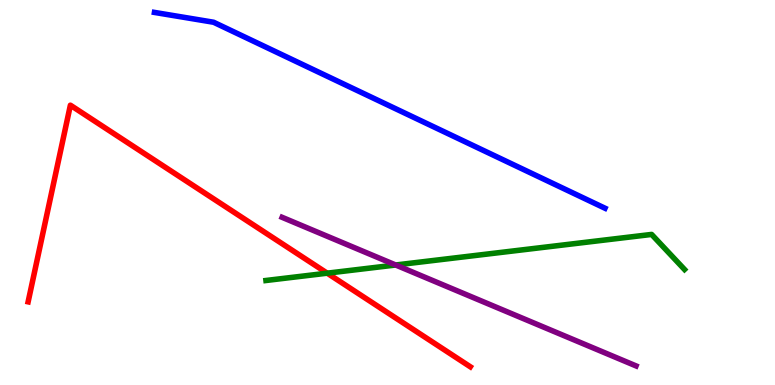[{'lines': ['blue', 'red'], 'intersections': []}, {'lines': ['green', 'red'], 'intersections': [{'x': 4.22, 'y': 2.9}]}, {'lines': ['purple', 'red'], 'intersections': []}, {'lines': ['blue', 'green'], 'intersections': []}, {'lines': ['blue', 'purple'], 'intersections': []}, {'lines': ['green', 'purple'], 'intersections': [{'x': 5.11, 'y': 3.12}]}]